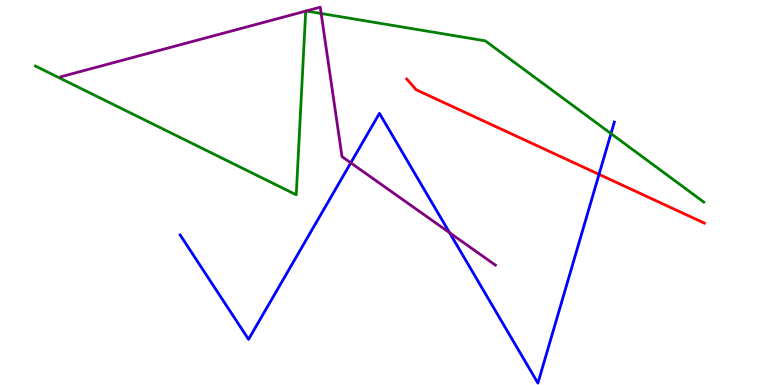[{'lines': ['blue', 'red'], 'intersections': [{'x': 7.73, 'y': 5.47}]}, {'lines': ['green', 'red'], 'intersections': []}, {'lines': ['purple', 'red'], 'intersections': []}, {'lines': ['blue', 'green'], 'intersections': [{'x': 7.88, 'y': 6.53}]}, {'lines': ['blue', 'purple'], 'intersections': [{'x': 4.53, 'y': 5.77}, {'x': 5.8, 'y': 3.96}]}, {'lines': ['green', 'purple'], 'intersections': [{'x': 3.94, 'y': 9.71}, {'x': 3.95, 'y': 9.71}, {'x': 4.14, 'y': 9.65}]}]